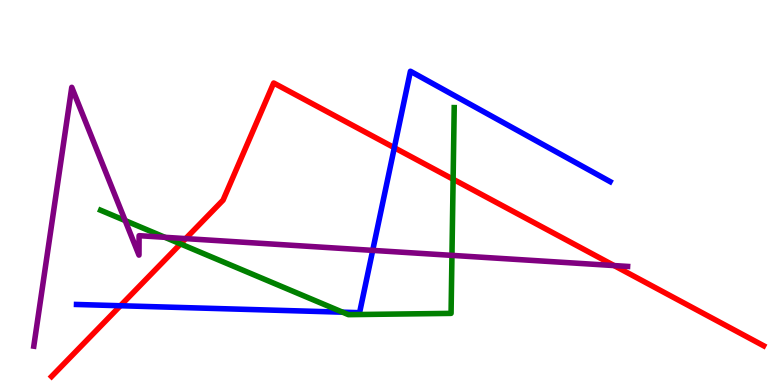[{'lines': ['blue', 'red'], 'intersections': [{'x': 1.55, 'y': 2.06}, {'x': 5.09, 'y': 6.16}]}, {'lines': ['green', 'red'], 'intersections': [{'x': 2.33, 'y': 3.66}, {'x': 5.85, 'y': 5.34}]}, {'lines': ['purple', 'red'], 'intersections': [{'x': 2.4, 'y': 3.8}, {'x': 7.92, 'y': 3.1}]}, {'lines': ['blue', 'green'], 'intersections': [{'x': 4.42, 'y': 1.89}]}, {'lines': ['blue', 'purple'], 'intersections': [{'x': 4.81, 'y': 3.5}]}, {'lines': ['green', 'purple'], 'intersections': [{'x': 1.61, 'y': 4.27}, {'x': 2.13, 'y': 3.84}, {'x': 5.83, 'y': 3.37}]}]